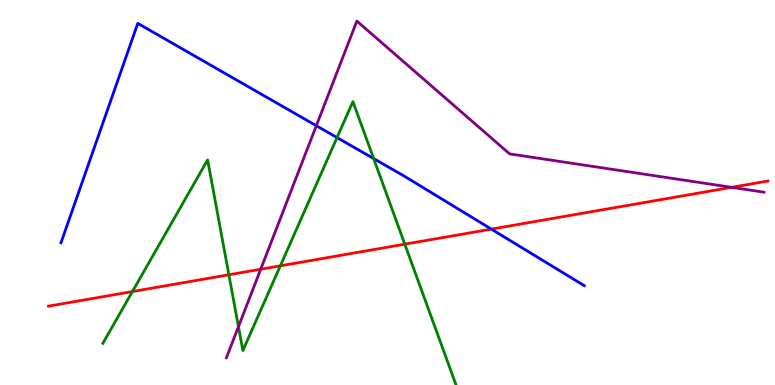[{'lines': ['blue', 'red'], 'intersections': [{'x': 6.34, 'y': 4.05}]}, {'lines': ['green', 'red'], 'intersections': [{'x': 1.71, 'y': 2.43}, {'x': 2.95, 'y': 2.86}, {'x': 3.62, 'y': 3.1}, {'x': 5.22, 'y': 3.66}]}, {'lines': ['purple', 'red'], 'intersections': [{'x': 3.36, 'y': 3.01}, {'x': 9.44, 'y': 5.13}]}, {'lines': ['blue', 'green'], 'intersections': [{'x': 4.35, 'y': 6.43}, {'x': 4.82, 'y': 5.88}]}, {'lines': ['blue', 'purple'], 'intersections': [{'x': 4.08, 'y': 6.73}]}, {'lines': ['green', 'purple'], 'intersections': [{'x': 3.08, 'y': 1.52}]}]